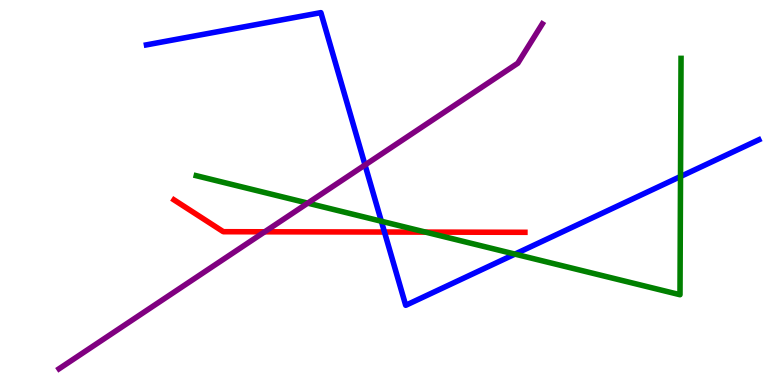[{'lines': ['blue', 'red'], 'intersections': [{'x': 4.96, 'y': 3.97}]}, {'lines': ['green', 'red'], 'intersections': [{'x': 5.49, 'y': 3.97}]}, {'lines': ['purple', 'red'], 'intersections': [{'x': 3.42, 'y': 3.98}]}, {'lines': ['blue', 'green'], 'intersections': [{'x': 4.92, 'y': 4.25}, {'x': 6.64, 'y': 3.4}, {'x': 8.78, 'y': 5.42}]}, {'lines': ['blue', 'purple'], 'intersections': [{'x': 4.71, 'y': 5.71}]}, {'lines': ['green', 'purple'], 'intersections': [{'x': 3.97, 'y': 4.72}]}]